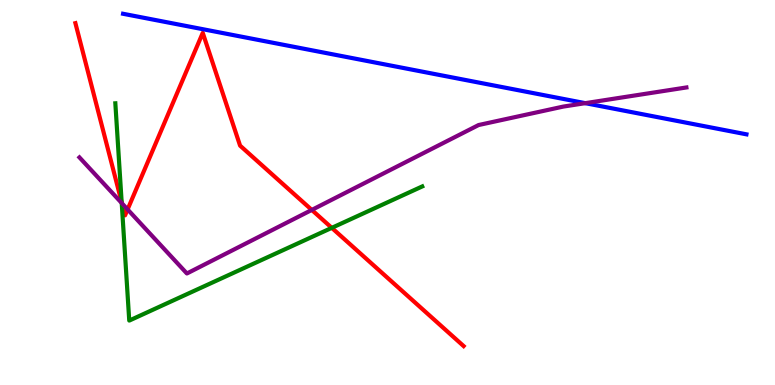[{'lines': ['blue', 'red'], 'intersections': []}, {'lines': ['green', 'red'], 'intersections': [{'x': 1.57, 'y': 4.74}, {'x': 4.28, 'y': 4.08}]}, {'lines': ['purple', 'red'], 'intersections': [{'x': 1.57, 'y': 4.72}, {'x': 1.65, 'y': 4.56}, {'x': 4.02, 'y': 4.55}]}, {'lines': ['blue', 'green'], 'intersections': []}, {'lines': ['blue', 'purple'], 'intersections': [{'x': 7.55, 'y': 7.32}]}, {'lines': ['green', 'purple'], 'intersections': [{'x': 1.57, 'y': 4.73}]}]